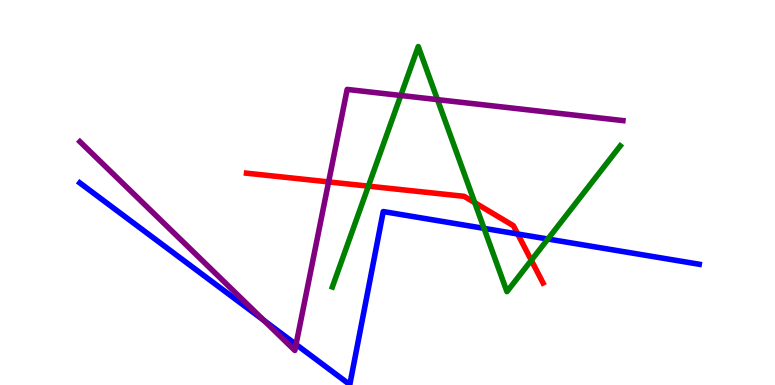[{'lines': ['blue', 'red'], 'intersections': [{'x': 6.68, 'y': 3.92}]}, {'lines': ['green', 'red'], 'intersections': [{'x': 4.75, 'y': 5.17}, {'x': 6.13, 'y': 4.74}, {'x': 6.86, 'y': 3.24}]}, {'lines': ['purple', 'red'], 'intersections': [{'x': 4.24, 'y': 5.28}]}, {'lines': ['blue', 'green'], 'intersections': [{'x': 6.25, 'y': 4.07}, {'x': 7.07, 'y': 3.79}]}, {'lines': ['blue', 'purple'], 'intersections': [{'x': 3.41, 'y': 1.68}, {'x': 3.82, 'y': 1.05}]}, {'lines': ['green', 'purple'], 'intersections': [{'x': 5.17, 'y': 7.52}, {'x': 5.64, 'y': 7.41}]}]